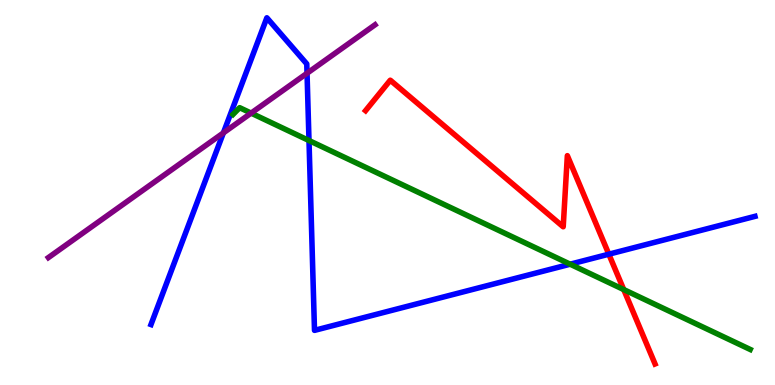[{'lines': ['blue', 'red'], 'intersections': [{'x': 7.86, 'y': 3.4}]}, {'lines': ['green', 'red'], 'intersections': [{'x': 8.05, 'y': 2.48}]}, {'lines': ['purple', 'red'], 'intersections': []}, {'lines': ['blue', 'green'], 'intersections': [{'x': 3.99, 'y': 6.35}, {'x': 7.36, 'y': 3.14}]}, {'lines': ['blue', 'purple'], 'intersections': [{'x': 2.88, 'y': 6.55}, {'x': 3.96, 'y': 8.1}]}, {'lines': ['green', 'purple'], 'intersections': [{'x': 3.24, 'y': 7.06}]}]